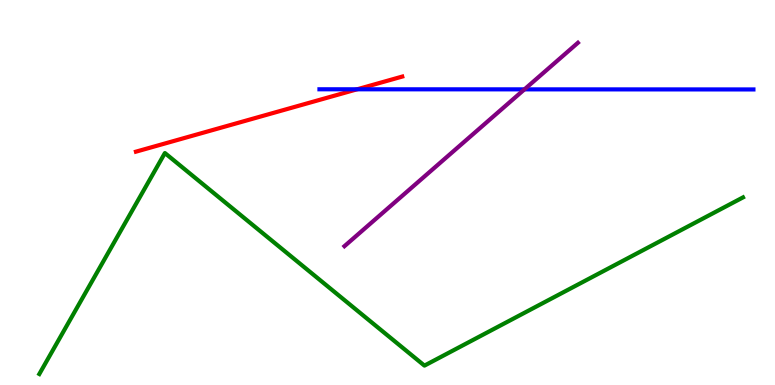[{'lines': ['blue', 'red'], 'intersections': [{'x': 4.61, 'y': 7.68}]}, {'lines': ['green', 'red'], 'intersections': []}, {'lines': ['purple', 'red'], 'intersections': []}, {'lines': ['blue', 'green'], 'intersections': []}, {'lines': ['blue', 'purple'], 'intersections': [{'x': 6.77, 'y': 7.68}]}, {'lines': ['green', 'purple'], 'intersections': []}]